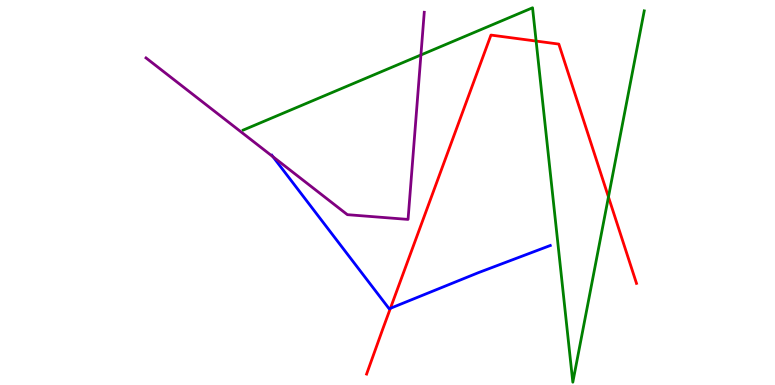[{'lines': ['blue', 'red'], 'intersections': [{'x': 5.04, 'y': 1.99}]}, {'lines': ['green', 'red'], 'intersections': [{'x': 6.92, 'y': 8.93}, {'x': 7.85, 'y': 4.88}]}, {'lines': ['purple', 'red'], 'intersections': []}, {'lines': ['blue', 'green'], 'intersections': []}, {'lines': ['blue', 'purple'], 'intersections': [{'x': 3.52, 'y': 5.93}]}, {'lines': ['green', 'purple'], 'intersections': [{'x': 5.43, 'y': 8.57}]}]